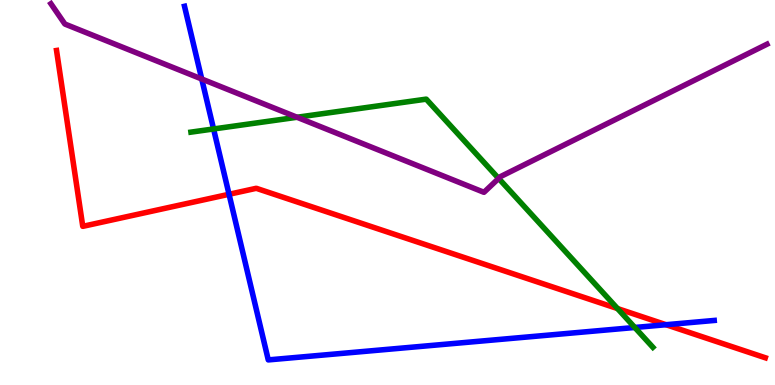[{'lines': ['blue', 'red'], 'intersections': [{'x': 2.96, 'y': 4.95}, {'x': 8.59, 'y': 1.57}]}, {'lines': ['green', 'red'], 'intersections': [{'x': 7.97, 'y': 1.99}]}, {'lines': ['purple', 'red'], 'intersections': []}, {'lines': ['blue', 'green'], 'intersections': [{'x': 2.76, 'y': 6.65}, {'x': 8.19, 'y': 1.49}]}, {'lines': ['blue', 'purple'], 'intersections': [{'x': 2.6, 'y': 7.95}]}, {'lines': ['green', 'purple'], 'intersections': [{'x': 3.83, 'y': 6.95}, {'x': 6.43, 'y': 5.37}]}]